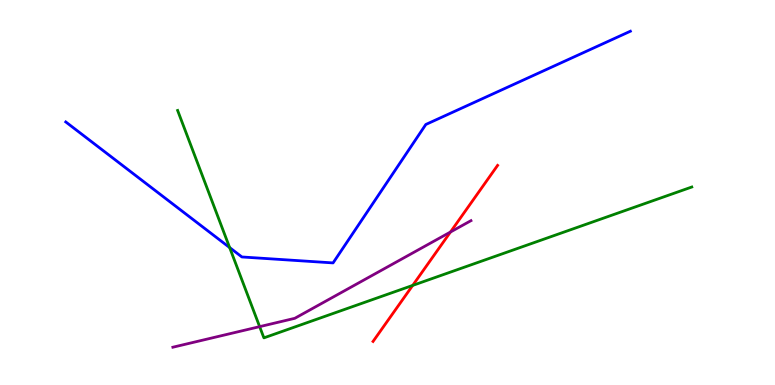[{'lines': ['blue', 'red'], 'intersections': []}, {'lines': ['green', 'red'], 'intersections': [{'x': 5.33, 'y': 2.59}]}, {'lines': ['purple', 'red'], 'intersections': [{'x': 5.81, 'y': 3.97}]}, {'lines': ['blue', 'green'], 'intersections': [{'x': 2.96, 'y': 3.57}]}, {'lines': ['blue', 'purple'], 'intersections': []}, {'lines': ['green', 'purple'], 'intersections': [{'x': 3.35, 'y': 1.52}]}]